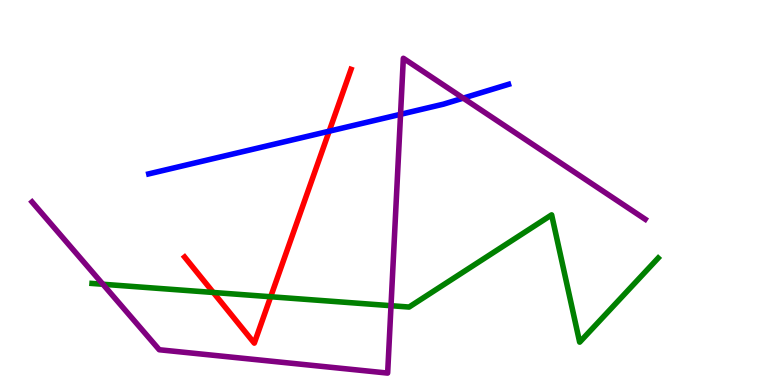[{'lines': ['blue', 'red'], 'intersections': [{'x': 4.25, 'y': 6.59}]}, {'lines': ['green', 'red'], 'intersections': [{'x': 2.75, 'y': 2.4}, {'x': 3.49, 'y': 2.29}]}, {'lines': ['purple', 'red'], 'intersections': []}, {'lines': ['blue', 'green'], 'intersections': []}, {'lines': ['blue', 'purple'], 'intersections': [{'x': 5.17, 'y': 7.03}, {'x': 5.98, 'y': 7.45}]}, {'lines': ['green', 'purple'], 'intersections': [{'x': 1.33, 'y': 2.62}, {'x': 5.05, 'y': 2.06}]}]